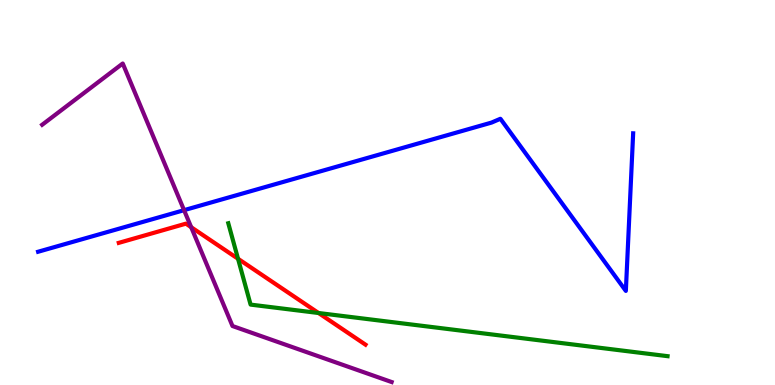[{'lines': ['blue', 'red'], 'intersections': []}, {'lines': ['green', 'red'], 'intersections': [{'x': 3.07, 'y': 3.28}, {'x': 4.11, 'y': 1.87}]}, {'lines': ['purple', 'red'], 'intersections': [{'x': 2.47, 'y': 4.1}]}, {'lines': ['blue', 'green'], 'intersections': []}, {'lines': ['blue', 'purple'], 'intersections': [{'x': 2.38, 'y': 4.54}]}, {'lines': ['green', 'purple'], 'intersections': []}]